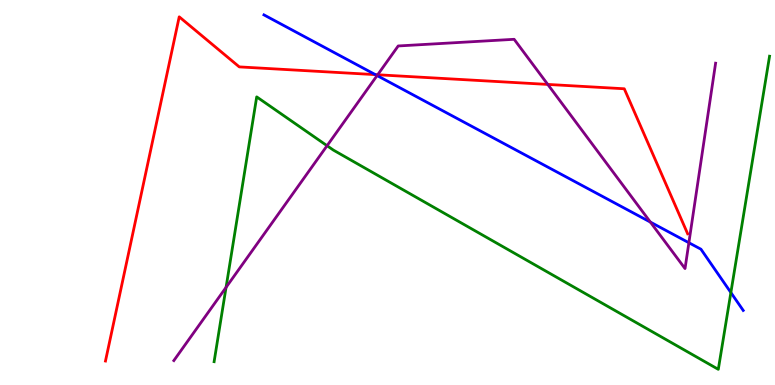[{'lines': ['blue', 'red'], 'intersections': [{'x': 4.84, 'y': 8.06}]}, {'lines': ['green', 'red'], 'intersections': []}, {'lines': ['purple', 'red'], 'intersections': [{'x': 4.87, 'y': 8.06}, {'x': 7.07, 'y': 7.81}]}, {'lines': ['blue', 'green'], 'intersections': [{'x': 9.43, 'y': 2.4}]}, {'lines': ['blue', 'purple'], 'intersections': [{'x': 4.87, 'y': 8.04}, {'x': 8.39, 'y': 4.23}, {'x': 8.89, 'y': 3.7}]}, {'lines': ['green', 'purple'], 'intersections': [{'x': 2.92, 'y': 2.54}, {'x': 4.22, 'y': 6.22}]}]